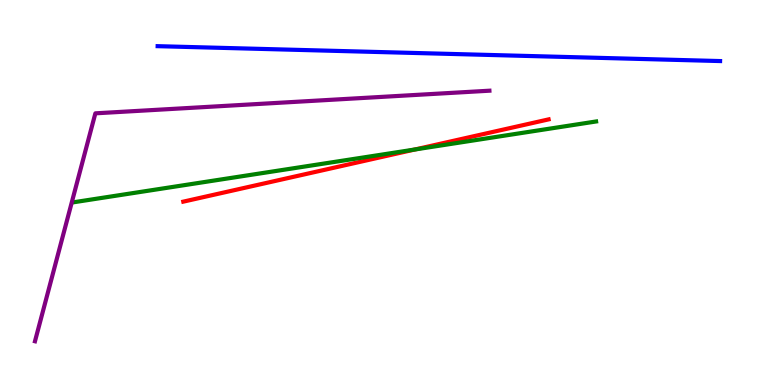[{'lines': ['blue', 'red'], 'intersections': []}, {'lines': ['green', 'red'], 'intersections': [{'x': 5.35, 'y': 6.12}]}, {'lines': ['purple', 'red'], 'intersections': []}, {'lines': ['blue', 'green'], 'intersections': []}, {'lines': ['blue', 'purple'], 'intersections': []}, {'lines': ['green', 'purple'], 'intersections': []}]